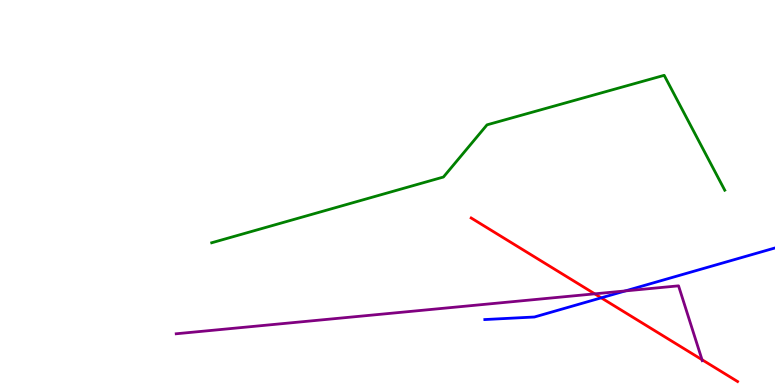[{'lines': ['blue', 'red'], 'intersections': [{'x': 7.76, 'y': 2.26}]}, {'lines': ['green', 'red'], 'intersections': []}, {'lines': ['purple', 'red'], 'intersections': [{'x': 7.67, 'y': 2.37}, {'x': 9.06, 'y': 0.657}]}, {'lines': ['blue', 'green'], 'intersections': []}, {'lines': ['blue', 'purple'], 'intersections': [{'x': 8.07, 'y': 2.44}]}, {'lines': ['green', 'purple'], 'intersections': []}]